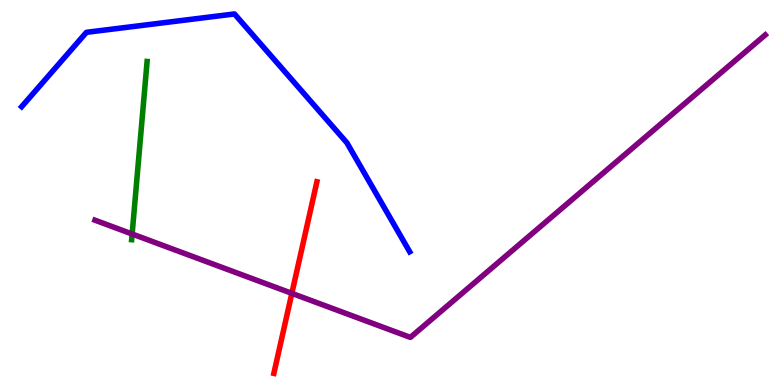[{'lines': ['blue', 'red'], 'intersections': []}, {'lines': ['green', 'red'], 'intersections': []}, {'lines': ['purple', 'red'], 'intersections': [{'x': 3.77, 'y': 2.38}]}, {'lines': ['blue', 'green'], 'intersections': []}, {'lines': ['blue', 'purple'], 'intersections': []}, {'lines': ['green', 'purple'], 'intersections': [{'x': 1.7, 'y': 3.92}]}]